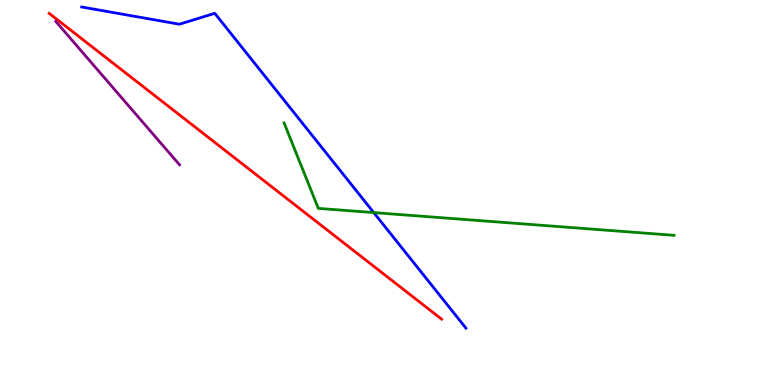[{'lines': ['blue', 'red'], 'intersections': []}, {'lines': ['green', 'red'], 'intersections': []}, {'lines': ['purple', 'red'], 'intersections': []}, {'lines': ['blue', 'green'], 'intersections': [{'x': 4.82, 'y': 4.48}]}, {'lines': ['blue', 'purple'], 'intersections': []}, {'lines': ['green', 'purple'], 'intersections': []}]